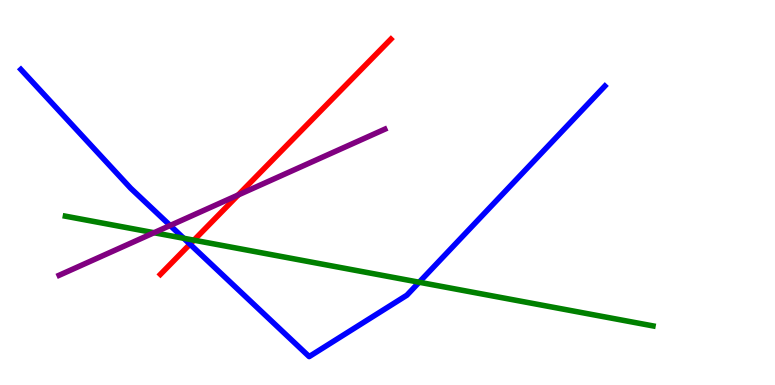[{'lines': ['blue', 'red'], 'intersections': [{'x': 2.45, 'y': 3.66}]}, {'lines': ['green', 'red'], 'intersections': [{'x': 2.5, 'y': 3.76}]}, {'lines': ['purple', 'red'], 'intersections': [{'x': 3.07, 'y': 4.94}]}, {'lines': ['blue', 'green'], 'intersections': [{'x': 2.37, 'y': 3.81}, {'x': 5.41, 'y': 2.67}]}, {'lines': ['blue', 'purple'], 'intersections': [{'x': 2.2, 'y': 4.14}]}, {'lines': ['green', 'purple'], 'intersections': [{'x': 1.99, 'y': 3.96}]}]